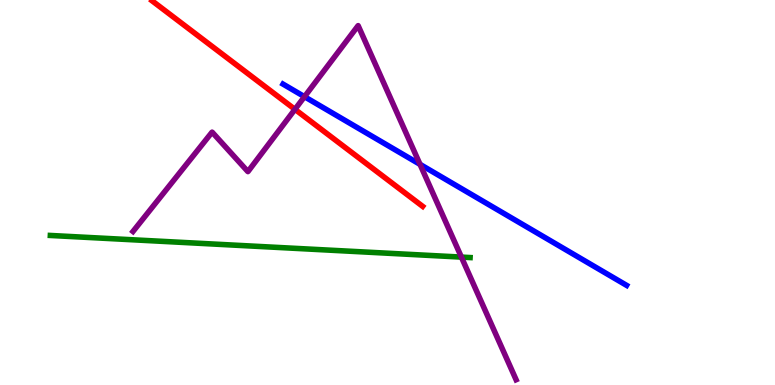[{'lines': ['blue', 'red'], 'intersections': []}, {'lines': ['green', 'red'], 'intersections': []}, {'lines': ['purple', 'red'], 'intersections': [{'x': 3.81, 'y': 7.16}]}, {'lines': ['blue', 'green'], 'intersections': []}, {'lines': ['blue', 'purple'], 'intersections': [{'x': 3.93, 'y': 7.49}, {'x': 5.42, 'y': 5.73}]}, {'lines': ['green', 'purple'], 'intersections': [{'x': 5.95, 'y': 3.32}]}]